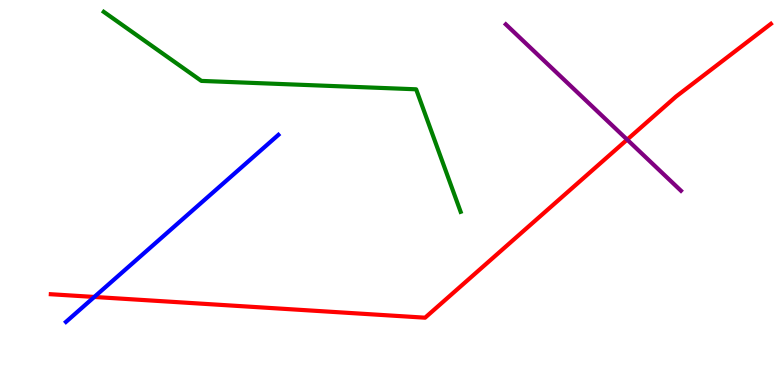[{'lines': ['blue', 'red'], 'intersections': [{'x': 1.22, 'y': 2.29}]}, {'lines': ['green', 'red'], 'intersections': []}, {'lines': ['purple', 'red'], 'intersections': [{'x': 8.09, 'y': 6.37}]}, {'lines': ['blue', 'green'], 'intersections': []}, {'lines': ['blue', 'purple'], 'intersections': []}, {'lines': ['green', 'purple'], 'intersections': []}]